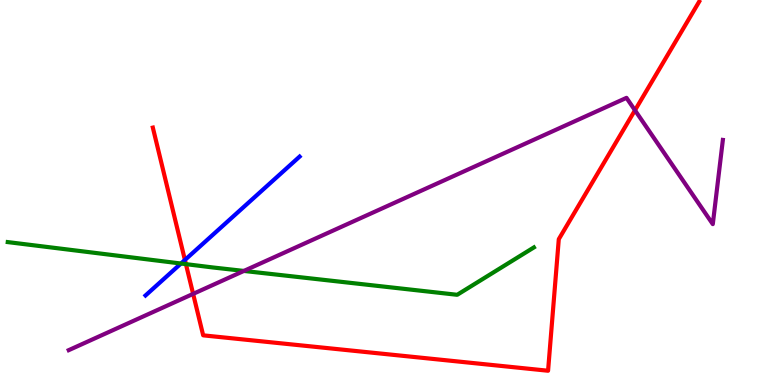[{'lines': ['blue', 'red'], 'intersections': [{'x': 2.39, 'y': 3.25}]}, {'lines': ['green', 'red'], 'intersections': [{'x': 2.4, 'y': 3.14}]}, {'lines': ['purple', 'red'], 'intersections': [{'x': 2.49, 'y': 2.37}, {'x': 8.19, 'y': 7.14}]}, {'lines': ['blue', 'green'], 'intersections': [{'x': 2.34, 'y': 3.16}]}, {'lines': ['blue', 'purple'], 'intersections': []}, {'lines': ['green', 'purple'], 'intersections': [{'x': 3.15, 'y': 2.96}]}]